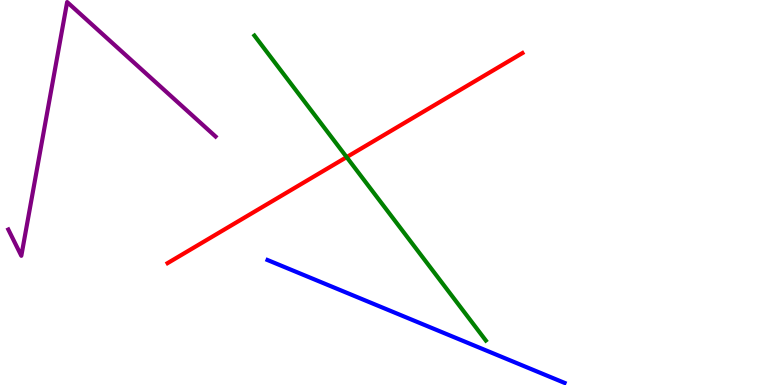[{'lines': ['blue', 'red'], 'intersections': []}, {'lines': ['green', 'red'], 'intersections': [{'x': 4.47, 'y': 5.92}]}, {'lines': ['purple', 'red'], 'intersections': []}, {'lines': ['blue', 'green'], 'intersections': []}, {'lines': ['blue', 'purple'], 'intersections': []}, {'lines': ['green', 'purple'], 'intersections': []}]